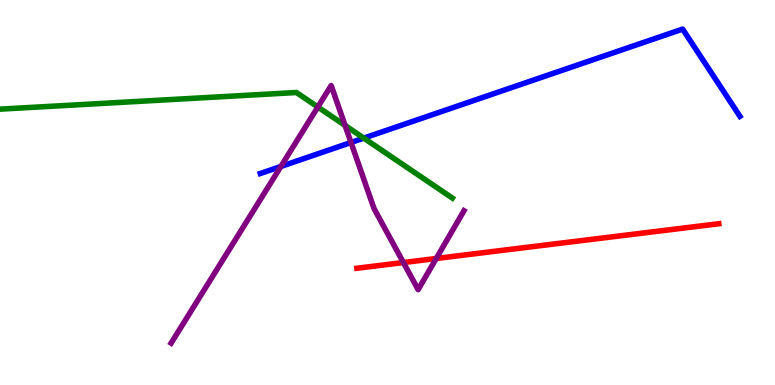[{'lines': ['blue', 'red'], 'intersections': []}, {'lines': ['green', 'red'], 'intersections': []}, {'lines': ['purple', 'red'], 'intersections': [{'x': 5.21, 'y': 3.18}, {'x': 5.63, 'y': 3.29}]}, {'lines': ['blue', 'green'], 'intersections': [{'x': 4.69, 'y': 6.41}]}, {'lines': ['blue', 'purple'], 'intersections': [{'x': 3.62, 'y': 5.68}, {'x': 4.53, 'y': 6.3}]}, {'lines': ['green', 'purple'], 'intersections': [{'x': 4.1, 'y': 7.22}, {'x': 4.45, 'y': 6.74}]}]